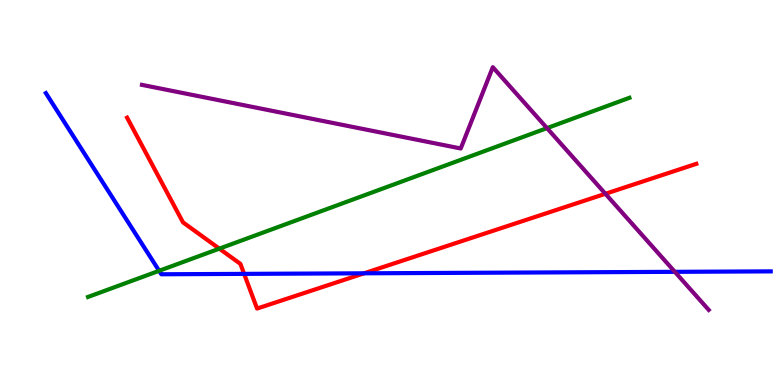[{'lines': ['blue', 'red'], 'intersections': [{'x': 3.15, 'y': 2.89}, {'x': 4.7, 'y': 2.9}]}, {'lines': ['green', 'red'], 'intersections': [{'x': 2.83, 'y': 3.54}]}, {'lines': ['purple', 'red'], 'intersections': [{'x': 7.81, 'y': 4.97}]}, {'lines': ['blue', 'green'], 'intersections': [{'x': 2.05, 'y': 2.97}]}, {'lines': ['blue', 'purple'], 'intersections': [{'x': 8.71, 'y': 2.94}]}, {'lines': ['green', 'purple'], 'intersections': [{'x': 7.06, 'y': 6.67}]}]